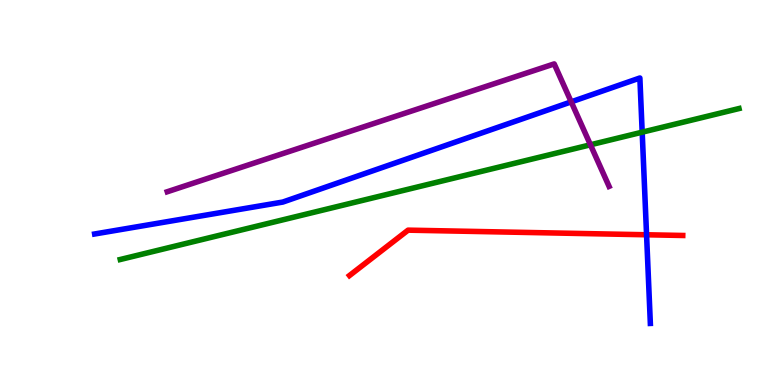[{'lines': ['blue', 'red'], 'intersections': [{'x': 8.34, 'y': 3.9}]}, {'lines': ['green', 'red'], 'intersections': []}, {'lines': ['purple', 'red'], 'intersections': []}, {'lines': ['blue', 'green'], 'intersections': [{'x': 8.29, 'y': 6.57}]}, {'lines': ['blue', 'purple'], 'intersections': [{'x': 7.37, 'y': 7.35}]}, {'lines': ['green', 'purple'], 'intersections': [{'x': 7.62, 'y': 6.24}]}]